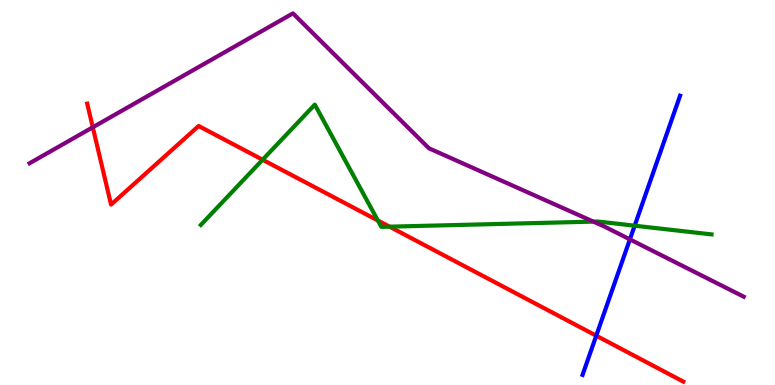[{'lines': ['blue', 'red'], 'intersections': [{'x': 7.69, 'y': 1.28}]}, {'lines': ['green', 'red'], 'intersections': [{'x': 3.39, 'y': 5.85}, {'x': 4.88, 'y': 4.27}, {'x': 5.03, 'y': 4.11}]}, {'lines': ['purple', 'red'], 'intersections': [{'x': 1.2, 'y': 6.69}]}, {'lines': ['blue', 'green'], 'intersections': [{'x': 8.19, 'y': 4.14}]}, {'lines': ['blue', 'purple'], 'intersections': [{'x': 8.13, 'y': 3.78}]}, {'lines': ['green', 'purple'], 'intersections': [{'x': 7.66, 'y': 4.24}]}]